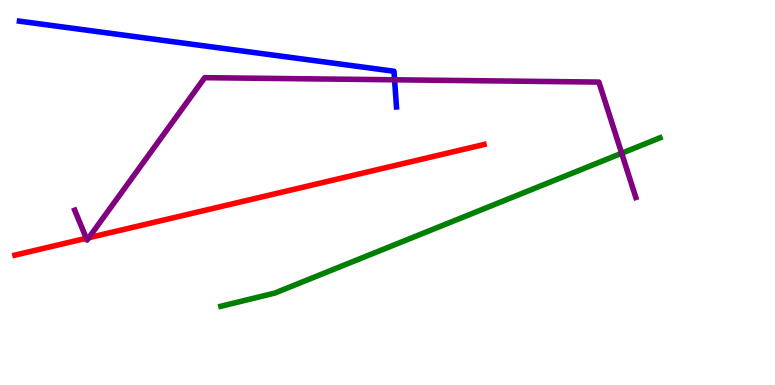[{'lines': ['blue', 'red'], 'intersections': []}, {'lines': ['green', 'red'], 'intersections': []}, {'lines': ['purple', 'red'], 'intersections': [{'x': 1.11, 'y': 3.81}, {'x': 1.15, 'y': 3.83}]}, {'lines': ['blue', 'green'], 'intersections': []}, {'lines': ['blue', 'purple'], 'intersections': [{'x': 5.09, 'y': 7.93}]}, {'lines': ['green', 'purple'], 'intersections': [{'x': 8.02, 'y': 6.02}]}]